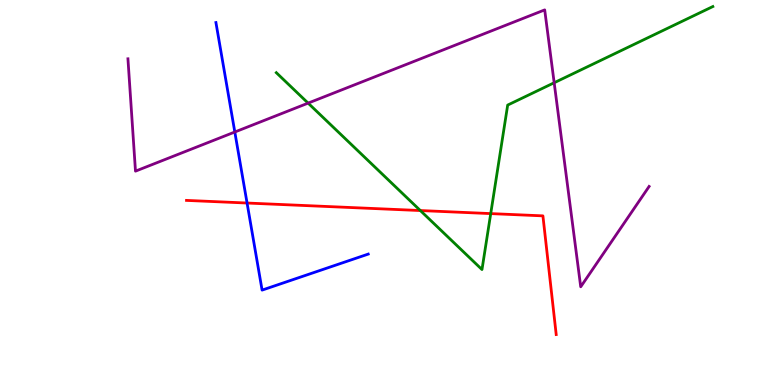[{'lines': ['blue', 'red'], 'intersections': [{'x': 3.19, 'y': 4.73}]}, {'lines': ['green', 'red'], 'intersections': [{'x': 5.42, 'y': 4.53}, {'x': 6.33, 'y': 4.45}]}, {'lines': ['purple', 'red'], 'intersections': []}, {'lines': ['blue', 'green'], 'intersections': []}, {'lines': ['blue', 'purple'], 'intersections': [{'x': 3.03, 'y': 6.57}]}, {'lines': ['green', 'purple'], 'intersections': [{'x': 3.98, 'y': 7.32}, {'x': 7.15, 'y': 7.85}]}]